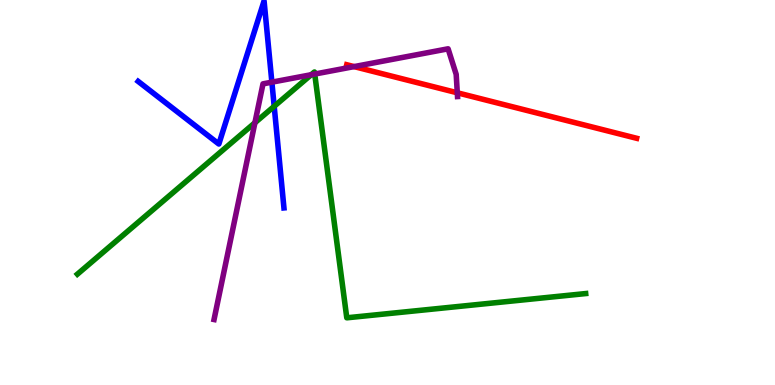[{'lines': ['blue', 'red'], 'intersections': []}, {'lines': ['green', 'red'], 'intersections': []}, {'lines': ['purple', 'red'], 'intersections': [{'x': 4.57, 'y': 8.27}, {'x': 5.9, 'y': 7.59}]}, {'lines': ['blue', 'green'], 'intersections': [{'x': 3.54, 'y': 7.24}]}, {'lines': ['blue', 'purple'], 'intersections': [{'x': 3.51, 'y': 7.87}]}, {'lines': ['green', 'purple'], 'intersections': [{'x': 3.29, 'y': 6.81}, {'x': 4.02, 'y': 8.06}, {'x': 4.06, 'y': 8.08}]}]